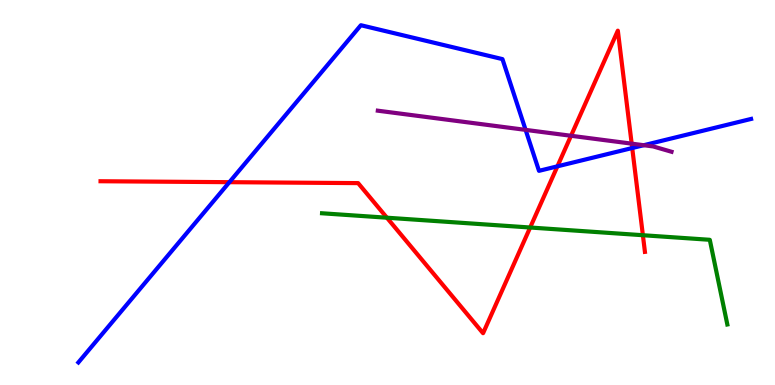[{'lines': ['blue', 'red'], 'intersections': [{'x': 2.96, 'y': 5.27}, {'x': 7.19, 'y': 5.68}, {'x': 8.16, 'y': 6.16}]}, {'lines': ['green', 'red'], 'intersections': [{'x': 4.99, 'y': 4.35}, {'x': 6.84, 'y': 4.09}, {'x': 8.3, 'y': 3.89}]}, {'lines': ['purple', 'red'], 'intersections': [{'x': 7.37, 'y': 6.47}, {'x': 8.15, 'y': 6.27}]}, {'lines': ['blue', 'green'], 'intersections': []}, {'lines': ['blue', 'purple'], 'intersections': [{'x': 6.78, 'y': 6.63}, {'x': 8.31, 'y': 6.23}]}, {'lines': ['green', 'purple'], 'intersections': []}]